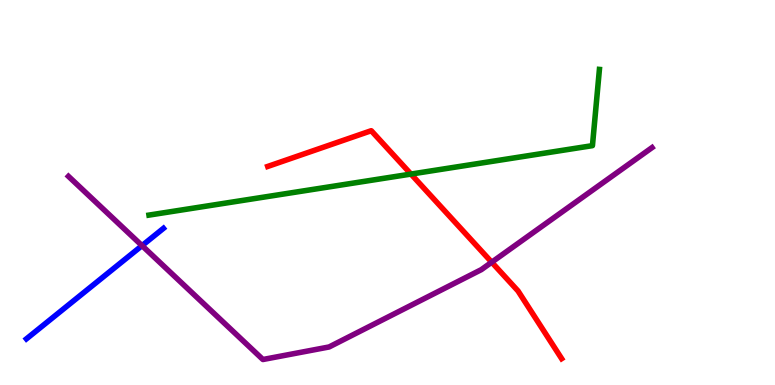[{'lines': ['blue', 'red'], 'intersections': []}, {'lines': ['green', 'red'], 'intersections': [{'x': 5.3, 'y': 5.48}]}, {'lines': ['purple', 'red'], 'intersections': [{'x': 6.34, 'y': 3.19}]}, {'lines': ['blue', 'green'], 'intersections': []}, {'lines': ['blue', 'purple'], 'intersections': [{'x': 1.83, 'y': 3.62}]}, {'lines': ['green', 'purple'], 'intersections': []}]